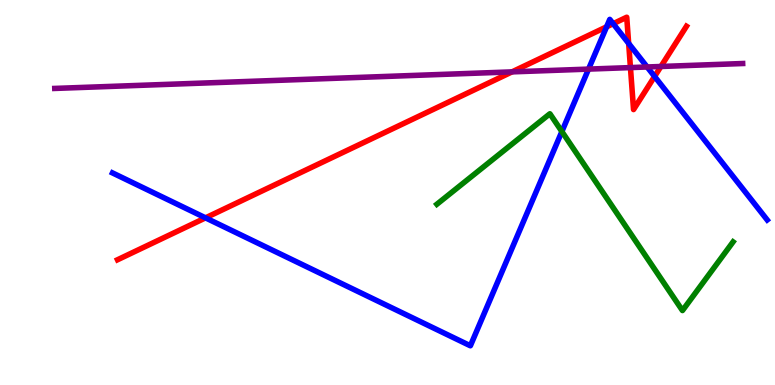[{'lines': ['blue', 'red'], 'intersections': [{'x': 2.65, 'y': 4.34}, {'x': 7.83, 'y': 9.3}, {'x': 7.91, 'y': 9.38}, {'x': 8.11, 'y': 8.87}, {'x': 8.45, 'y': 8.01}]}, {'lines': ['green', 'red'], 'intersections': []}, {'lines': ['purple', 'red'], 'intersections': [{'x': 6.61, 'y': 8.13}, {'x': 8.13, 'y': 8.24}, {'x': 8.53, 'y': 8.27}]}, {'lines': ['blue', 'green'], 'intersections': [{'x': 7.25, 'y': 6.58}]}, {'lines': ['blue', 'purple'], 'intersections': [{'x': 7.59, 'y': 8.21}, {'x': 8.35, 'y': 8.26}]}, {'lines': ['green', 'purple'], 'intersections': []}]